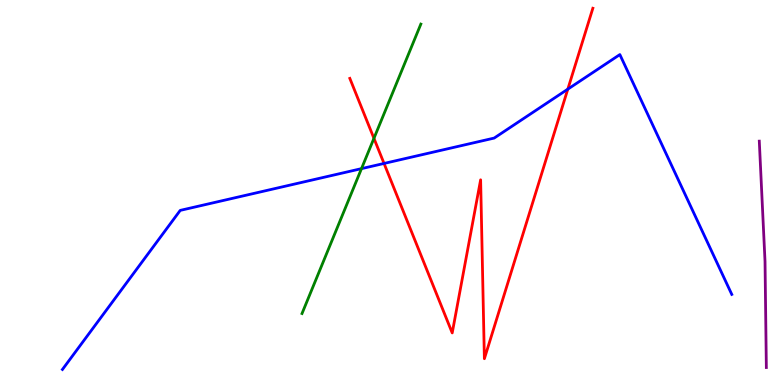[{'lines': ['blue', 'red'], 'intersections': [{'x': 4.96, 'y': 5.75}, {'x': 7.33, 'y': 7.68}]}, {'lines': ['green', 'red'], 'intersections': [{'x': 4.83, 'y': 6.41}]}, {'lines': ['purple', 'red'], 'intersections': []}, {'lines': ['blue', 'green'], 'intersections': [{'x': 4.66, 'y': 5.62}]}, {'lines': ['blue', 'purple'], 'intersections': []}, {'lines': ['green', 'purple'], 'intersections': []}]